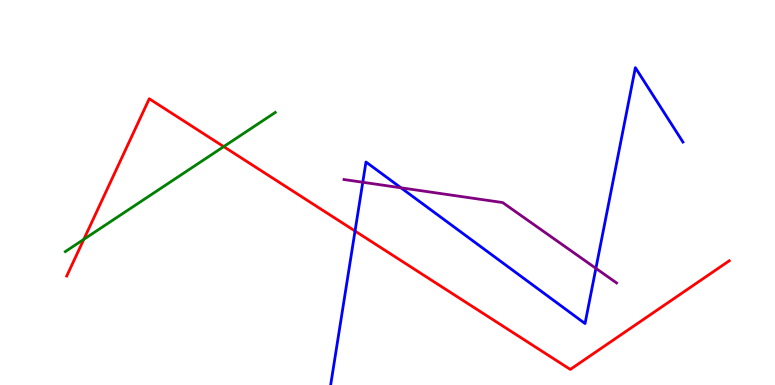[{'lines': ['blue', 'red'], 'intersections': [{'x': 4.58, 'y': 4.0}]}, {'lines': ['green', 'red'], 'intersections': [{'x': 1.08, 'y': 3.78}, {'x': 2.89, 'y': 6.19}]}, {'lines': ['purple', 'red'], 'intersections': []}, {'lines': ['blue', 'green'], 'intersections': []}, {'lines': ['blue', 'purple'], 'intersections': [{'x': 4.68, 'y': 5.27}, {'x': 5.17, 'y': 5.12}, {'x': 7.69, 'y': 3.03}]}, {'lines': ['green', 'purple'], 'intersections': []}]